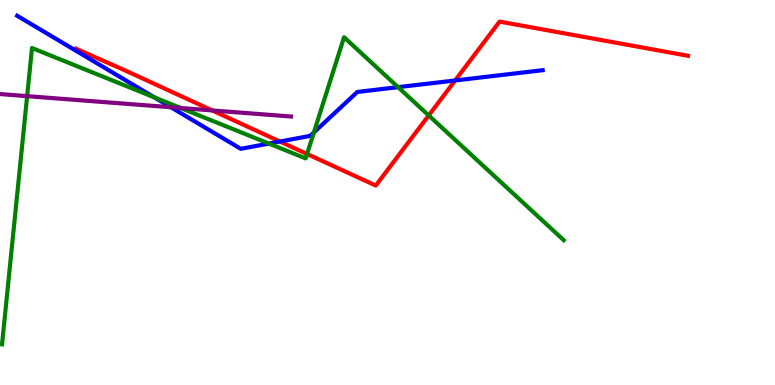[{'lines': ['blue', 'red'], 'intersections': [{'x': 3.61, 'y': 6.32}, {'x': 5.87, 'y': 7.91}]}, {'lines': ['green', 'red'], 'intersections': [{'x': 3.96, 'y': 6.0}, {'x': 5.53, 'y': 7.0}]}, {'lines': ['purple', 'red'], 'intersections': [{'x': 2.74, 'y': 7.13}]}, {'lines': ['blue', 'green'], 'intersections': [{'x': 1.99, 'y': 7.47}, {'x': 3.47, 'y': 6.27}, {'x': 4.05, 'y': 6.56}, {'x': 5.14, 'y': 7.74}]}, {'lines': ['blue', 'purple'], 'intersections': [{'x': 2.21, 'y': 7.21}]}, {'lines': ['green', 'purple'], 'intersections': [{'x': 0.35, 'y': 7.5}, {'x': 2.33, 'y': 7.19}]}]